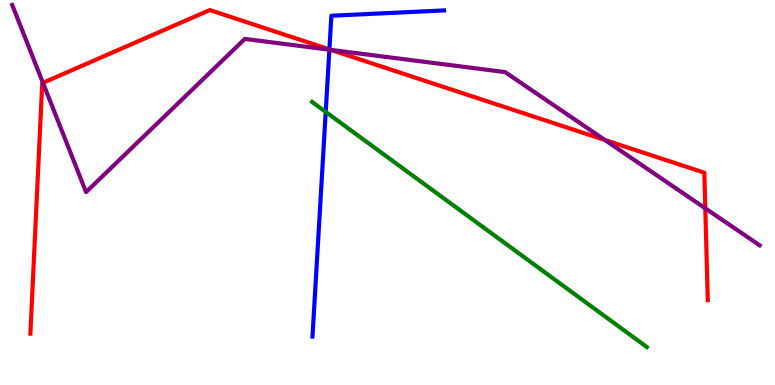[{'lines': ['blue', 'red'], 'intersections': [{'x': 4.25, 'y': 8.72}]}, {'lines': ['green', 'red'], 'intersections': []}, {'lines': ['purple', 'red'], 'intersections': [{'x': 0.554, 'y': 7.85}, {'x': 4.27, 'y': 8.7}, {'x': 7.8, 'y': 6.36}, {'x': 9.1, 'y': 4.59}]}, {'lines': ['blue', 'green'], 'intersections': [{'x': 4.2, 'y': 7.09}]}, {'lines': ['blue', 'purple'], 'intersections': [{'x': 4.25, 'y': 8.71}]}, {'lines': ['green', 'purple'], 'intersections': []}]